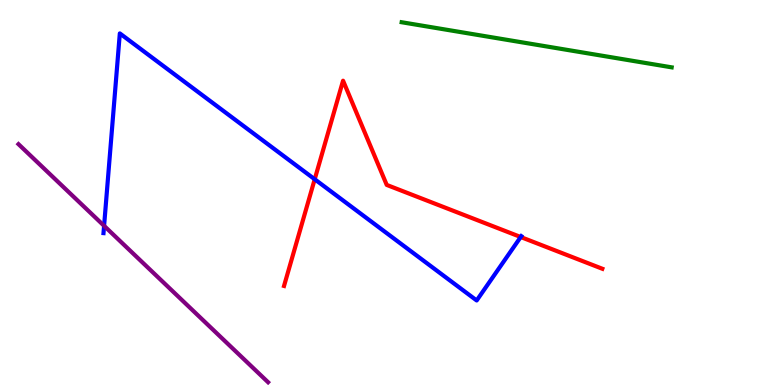[{'lines': ['blue', 'red'], 'intersections': [{'x': 4.06, 'y': 5.34}, {'x': 6.72, 'y': 3.84}]}, {'lines': ['green', 'red'], 'intersections': []}, {'lines': ['purple', 'red'], 'intersections': []}, {'lines': ['blue', 'green'], 'intersections': []}, {'lines': ['blue', 'purple'], 'intersections': [{'x': 1.34, 'y': 4.13}]}, {'lines': ['green', 'purple'], 'intersections': []}]